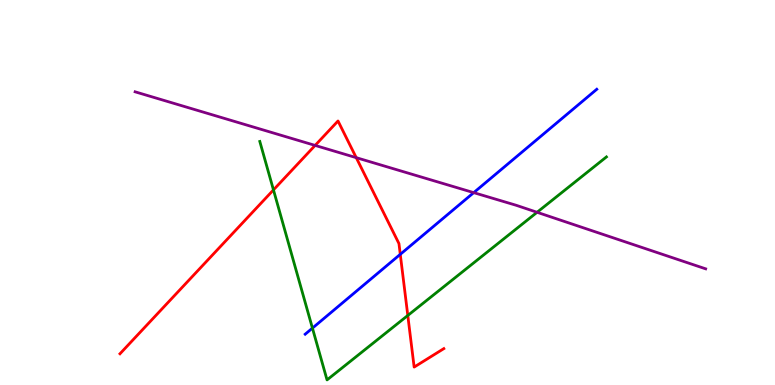[{'lines': ['blue', 'red'], 'intersections': [{'x': 5.16, 'y': 3.39}]}, {'lines': ['green', 'red'], 'intersections': [{'x': 3.53, 'y': 5.07}, {'x': 5.26, 'y': 1.81}]}, {'lines': ['purple', 'red'], 'intersections': [{'x': 4.07, 'y': 6.22}, {'x': 4.6, 'y': 5.91}]}, {'lines': ['blue', 'green'], 'intersections': [{'x': 4.03, 'y': 1.48}]}, {'lines': ['blue', 'purple'], 'intersections': [{'x': 6.11, 'y': 5.0}]}, {'lines': ['green', 'purple'], 'intersections': [{'x': 6.93, 'y': 4.49}]}]